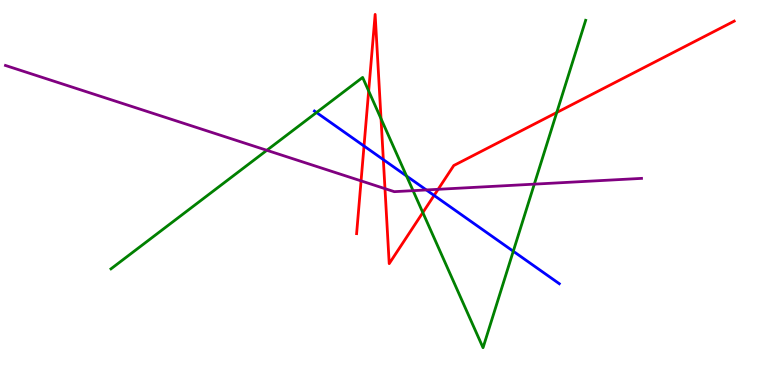[{'lines': ['blue', 'red'], 'intersections': [{'x': 4.7, 'y': 6.21}, {'x': 4.95, 'y': 5.85}, {'x': 5.6, 'y': 4.92}]}, {'lines': ['green', 'red'], 'intersections': [{'x': 4.76, 'y': 7.64}, {'x': 4.92, 'y': 6.92}, {'x': 5.46, 'y': 4.48}, {'x': 7.18, 'y': 7.08}]}, {'lines': ['purple', 'red'], 'intersections': [{'x': 4.66, 'y': 5.3}, {'x': 4.97, 'y': 5.1}, {'x': 5.65, 'y': 5.08}]}, {'lines': ['blue', 'green'], 'intersections': [{'x': 4.08, 'y': 7.08}, {'x': 5.25, 'y': 5.43}, {'x': 6.62, 'y': 3.47}]}, {'lines': ['blue', 'purple'], 'intersections': [{'x': 5.5, 'y': 5.07}]}, {'lines': ['green', 'purple'], 'intersections': [{'x': 3.44, 'y': 6.1}, {'x': 5.33, 'y': 5.05}, {'x': 6.89, 'y': 5.22}]}]